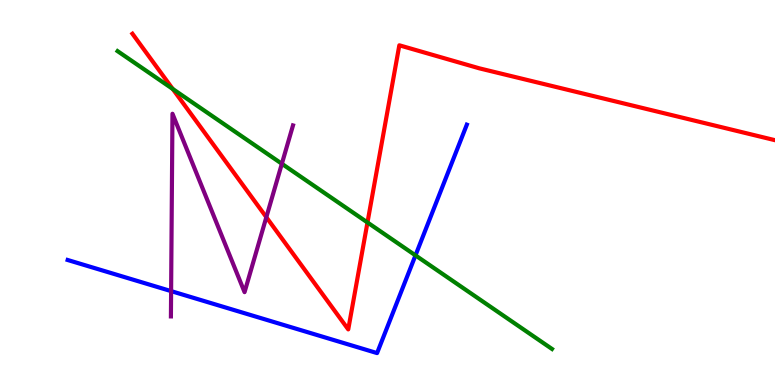[{'lines': ['blue', 'red'], 'intersections': []}, {'lines': ['green', 'red'], 'intersections': [{'x': 2.23, 'y': 7.69}, {'x': 4.74, 'y': 4.22}]}, {'lines': ['purple', 'red'], 'intersections': [{'x': 3.44, 'y': 4.36}]}, {'lines': ['blue', 'green'], 'intersections': [{'x': 5.36, 'y': 3.37}]}, {'lines': ['blue', 'purple'], 'intersections': [{'x': 2.21, 'y': 2.44}]}, {'lines': ['green', 'purple'], 'intersections': [{'x': 3.64, 'y': 5.75}]}]